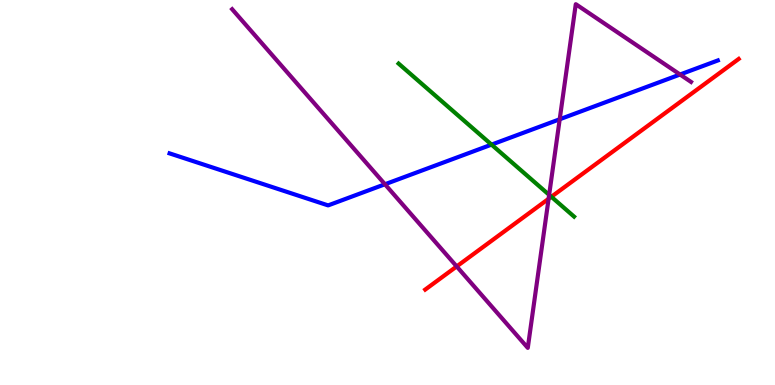[{'lines': ['blue', 'red'], 'intersections': []}, {'lines': ['green', 'red'], 'intersections': [{'x': 7.11, 'y': 4.89}]}, {'lines': ['purple', 'red'], 'intersections': [{'x': 5.89, 'y': 3.08}, {'x': 7.08, 'y': 4.84}]}, {'lines': ['blue', 'green'], 'intersections': [{'x': 6.34, 'y': 6.24}]}, {'lines': ['blue', 'purple'], 'intersections': [{'x': 4.97, 'y': 5.21}, {'x': 7.22, 'y': 6.9}, {'x': 8.77, 'y': 8.06}]}, {'lines': ['green', 'purple'], 'intersections': [{'x': 7.09, 'y': 4.94}]}]